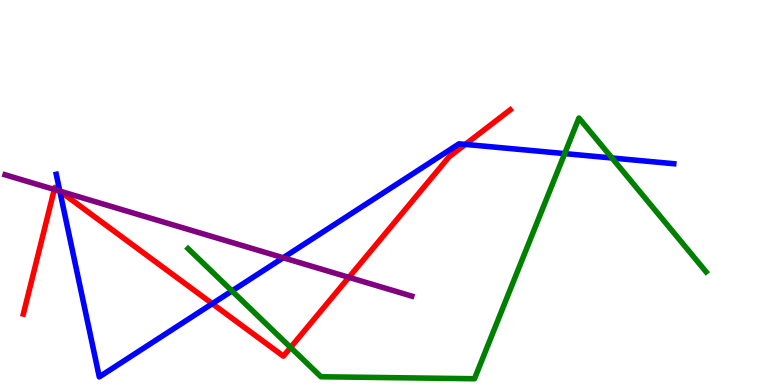[{'lines': ['blue', 'red'], 'intersections': [{'x': 0.772, 'y': 5.04}, {'x': 2.74, 'y': 2.11}, {'x': 6.0, 'y': 6.25}]}, {'lines': ['green', 'red'], 'intersections': [{'x': 3.75, 'y': 0.975}]}, {'lines': ['purple', 'red'], 'intersections': [{'x': 0.701, 'y': 5.08}, {'x': 0.772, 'y': 5.04}, {'x': 4.5, 'y': 2.8}]}, {'lines': ['blue', 'green'], 'intersections': [{'x': 2.99, 'y': 2.44}, {'x': 7.29, 'y': 6.01}, {'x': 7.9, 'y': 5.9}]}, {'lines': ['blue', 'purple'], 'intersections': [{'x': 0.772, 'y': 5.04}, {'x': 3.65, 'y': 3.31}]}, {'lines': ['green', 'purple'], 'intersections': []}]